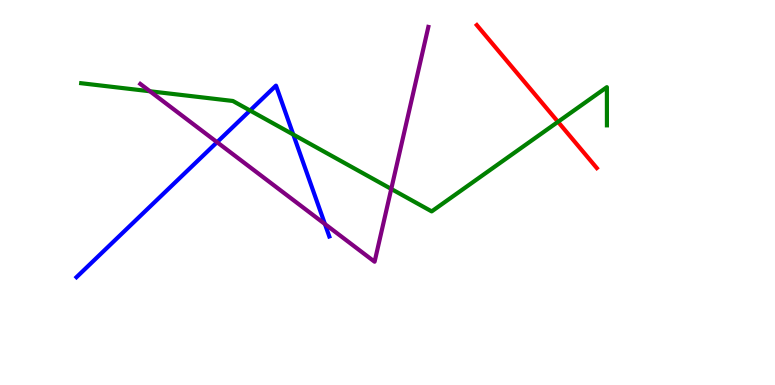[{'lines': ['blue', 'red'], 'intersections': []}, {'lines': ['green', 'red'], 'intersections': [{'x': 7.2, 'y': 6.84}]}, {'lines': ['purple', 'red'], 'intersections': []}, {'lines': ['blue', 'green'], 'intersections': [{'x': 3.23, 'y': 7.13}, {'x': 3.78, 'y': 6.51}]}, {'lines': ['blue', 'purple'], 'intersections': [{'x': 2.8, 'y': 6.31}, {'x': 4.19, 'y': 4.18}]}, {'lines': ['green', 'purple'], 'intersections': [{'x': 1.93, 'y': 7.63}, {'x': 5.05, 'y': 5.09}]}]